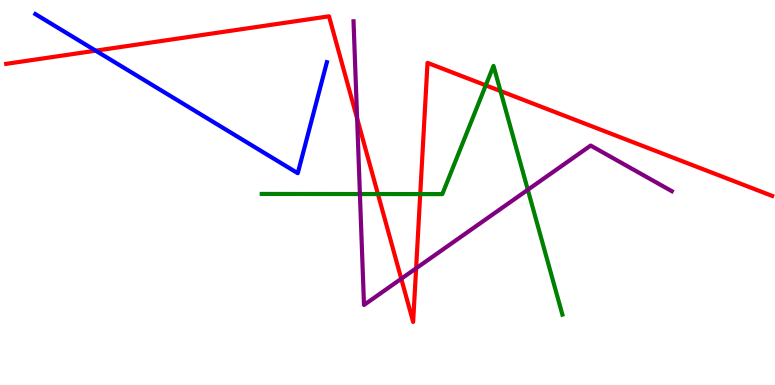[{'lines': ['blue', 'red'], 'intersections': [{'x': 1.23, 'y': 8.68}]}, {'lines': ['green', 'red'], 'intersections': [{'x': 4.88, 'y': 4.96}, {'x': 5.42, 'y': 4.96}, {'x': 6.27, 'y': 7.78}, {'x': 6.46, 'y': 7.64}]}, {'lines': ['purple', 'red'], 'intersections': [{'x': 4.61, 'y': 6.92}, {'x': 5.18, 'y': 2.76}, {'x': 5.37, 'y': 3.03}]}, {'lines': ['blue', 'green'], 'intersections': []}, {'lines': ['blue', 'purple'], 'intersections': []}, {'lines': ['green', 'purple'], 'intersections': [{'x': 4.64, 'y': 4.96}, {'x': 6.81, 'y': 5.07}]}]